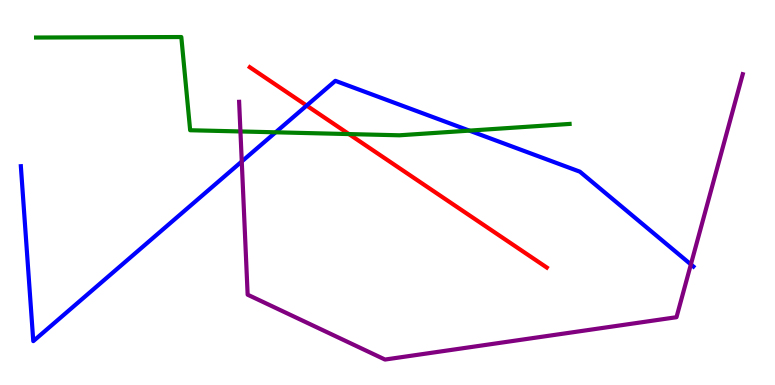[{'lines': ['blue', 'red'], 'intersections': [{'x': 3.96, 'y': 7.26}]}, {'lines': ['green', 'red'], 'intersections': [{'x': 4.5, 'y': 6.52}]}, {'lines': ['purple', 'red'], 'intersections': []}, {'lines': ['blue', 'green'], 'intersections': [{'x': 3.56, 'y': 6.56}, {'x': 6.06, 'y': 6.61}]}, {'lines': ['blue', 'purple'], 'intersections': [{'x': 3.12, 'y': 5.81}, {'x': 8.91, 'y': 3.13}]}, {'lines': ['green', 'purple'], 'intersections': [{'x': 3.1, 'y': 6.59}]}]